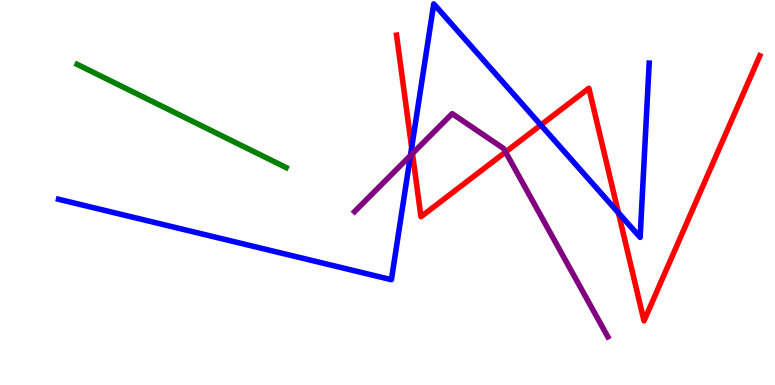[{'lines': ['blue', 'red'], 'intersections': [{'x': 5.31, 'y': 6.16}, {'x': 6.98, 'y': 6.75}, {'x': 7.98, 'y': 4.47}]}, {'lines': ['green', 'red'], 'intersections': []}, {'lines': ['purple', 'red'], 'intersections': [{'x': 5.32, 'y': 6.01}, {'x': 6.52, 'y': 6.05}]}, {'lines': ['blue', 'green'], 'intersections': []}, {'lines': ['blue', 'purple'], 'intersections': [{'x': 5.3, 'y': 5.96}]}, {'lines': ['green', 'purple'], 'intersections': []}]